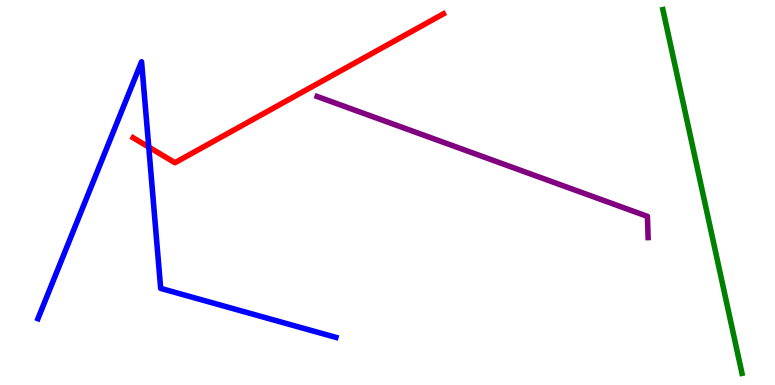[{'lines': ['blue', 'red'], 'intersections': [{'x': 1.92, 'y': 6.18}]}, {'lines': ['green', 'red'], 'intersections': []}, {'lines': ['purple', 'red'], 'intersections': []}, {'lines': ['blue', 'green'], 'intersections': []}, {'lines': ['blue', 'purple'], 'intersections': []}, {'lines': ['green', 'purple'], 'intersections': []}]